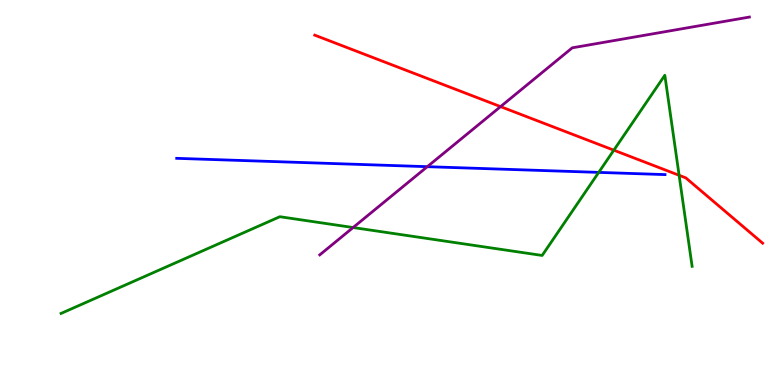[{'lines': ['blue', 'red'], 'intersections': []}, {'lines': ['green', 'red'], 'intersections': [{'x': 7.92, 'y': 6.1}, {'x': 8.76, 'y': 5.45}]}, {'lines': ['purple', 'red'], 'intersections': [{'x': 6.46, 'y': 7.23}]}, {'lines': ['blue', 'green'], 'intersections': [{'x': 7.73, 'y': 5.52}]}, {'lines': ['blue', 'purple'], 'intersections': [{'x': 5.51, 'y': 5.67}]}, {'lines': ['green', 'purple'], 'intersections': [{'x': 4.56, 'y': 4.09}]}]